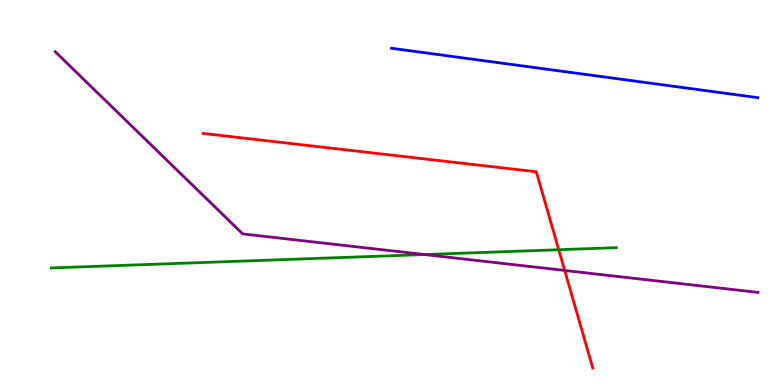[{'lines': ['blue', 'red'], 'intersections': []}, {'lines': ['green', 'red'], 'intersections': [{'x': 7.21, 'y': 3.51}]}, {'lines': ['purple', 'red'], 'intersections': [{'x': 7.29, 'y': 2.98}]}, {'lines': ['blue', 'green'], 'intersections': []}, {'lines': ['blue', 'purple'], 'intersections': []}, {'lines': ['green', 'purple'], 'intersections': [{'x': 5.48, 'y': 3.39}]}]